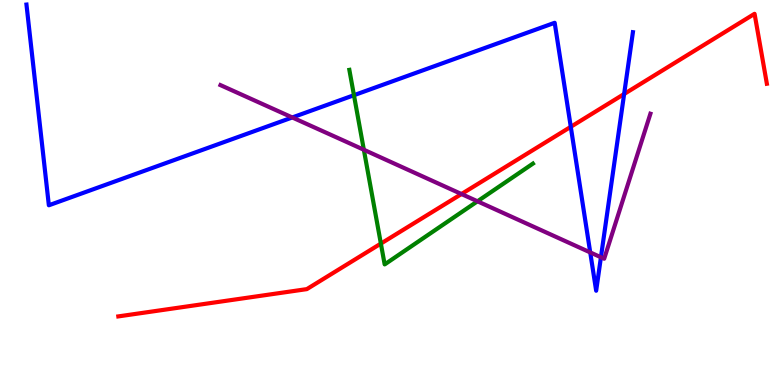[{'lines': ['blue', 'red'], 'intersections': [{'x': 7.36, 'y': 6.71}, {'x': 8.05, 'y': 7.56}]}, {'lines': ['green', 'red'], 'intersections': [{'x': 4.91, 'y': 3.67}]}, {'lines': ['purple', 'red'], 'intersections': [{'x': 5.95, 'y': 4.96}]}, {'lines': ['blue', 'green'], 'intersections': [{'x': 4.57, 'y': 7.53}]}, {'lines': ['blue', 'purple'], 'intersections': [{'x': 3.77, 'y': 6.95}, {'x': 7.62, 'y': 3.44}, {'x': 7.75, 'y': 3.32}]}, {'lines': ['green', 'purple'], 'intersections': [{'x': 4.69, 'y': 6.11}, {'x': 6.16, 'y': 4.77}]}]